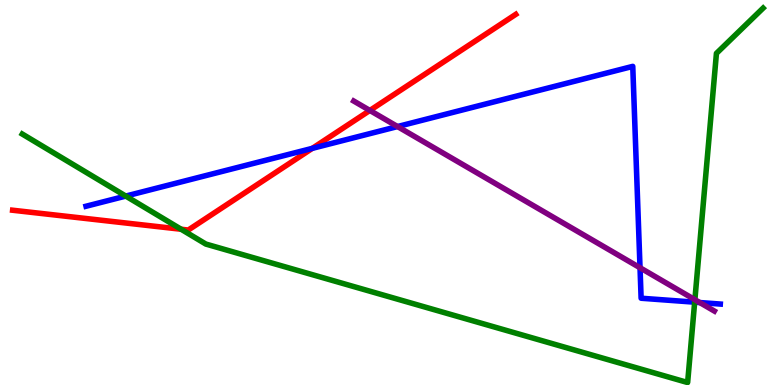[{'lines': ['blue', 'red'], 'intersections': [{'x': 4.03, 'y': 6.15}]}, {'lines': ['green', 'red'], 'intersections': [{'x': 2.34, 'y': 4.05}]}, {'lines': ['purple', 'red'], 'intersections': [{'x': 4.77, 'y': 7.13}]}, {'lines': ['blue', 'green'], 'intersections': [{'x': 1.62, 'y': 4.91}, {'x': 8.96, 'y': 2.15}]}, {'lines': ['blue', 'purple'], 'intersections': [{'x': 5.13, 'y': 6.71}, {'x': 8.26, 'y': 3.05}, {'x': 9.03, 'y': 2.14}]}, {'lines': ['green', 'purple'], 'intersections': [{'x': 8.97, 'y': 2.22}]}]